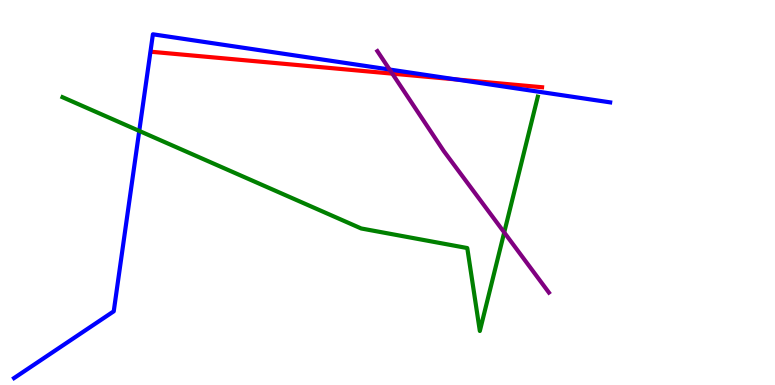[{'lines': ['blue', 'red'], 'intersections': [{'x': 5.89, 'y': 7.94}]}, {'lines': ['green', 'red'], 'intersections': []}, {'lines': ['purple', 'red'], 'intersections': [{'x': 5.06, 'y': 8.09}]}, {'lines': ['blue', 'green'], 'intersections': [{'x': 1.8, 'y': 6.6}]}, {'lines': ['blue', 'purple'], 'intersections': [{'x': 5.03, 'y': 8.19}]}, {'lines': ['green', 'purple'], 'intersections': [{'x': 6.51, 'y': 3.96}]}]